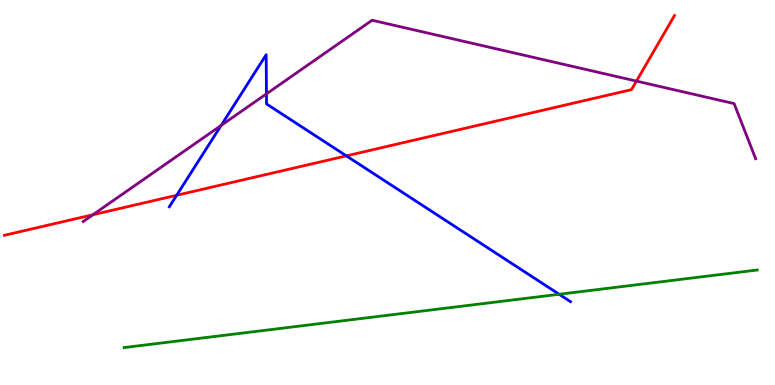[{'lines': ['blue', 'red'], 'intersections': [{'x': 2.28, 'y': 4.93}, {'x': 4.47, 'y': 5.95}]}, {'lines': ['green', 'red'], 'intersections': []}, {'lines': ['purple', 'red'], 'intersections': [{'x': 1.2, 'y': 4.42}, {'x': 8.21, 'y': 7.89}]}, {'lines': ['blue', 'green'], 'intersections': [{'x': 7.21, 'y': 2.36}]}, {'lines': ['blue', 'purple'], 'intersections': [{'x': 2.85, 'y': 6.74}, {'x': 3.44, 'y': 7.56}]}, {'lines': ['green', 'purple'], 'intersections': []}]